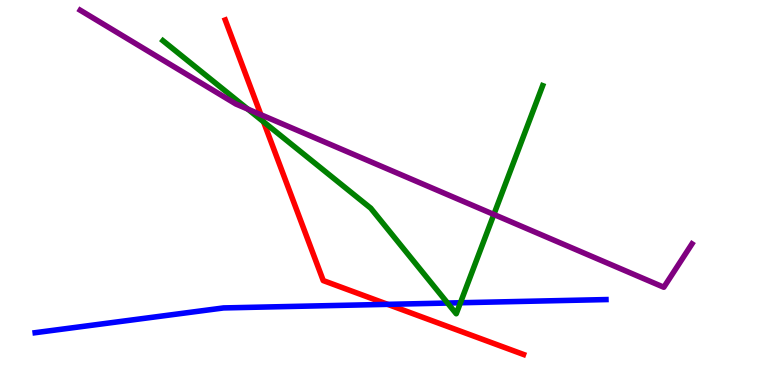[{'lines': ['blue', 'red'], 'intersections': [{'x': 5.0, 'y': 2.09}]}, {'lines': ['green', 'red'], 'intersections': [{'x': 3.4, 'y': 6.84}]}, {'lines': ['purple', 'red'], 'intersections': [{'x': 3.37, 'y': 7.02}]}, {'lines': ['blue', 'green'], 'intersections': [{'x': 5.77, 'y': 2.13}, {'x': 5.94, 'y': 2.14}]}, {'lines': ['blue', 'purple'], 'intersections': []}, {'lines': ['green', 'purple'], 'intersections': [{'x': 3.2, 'y': 7.17}, {'x': 6.37, 'y': 4.43}]}]